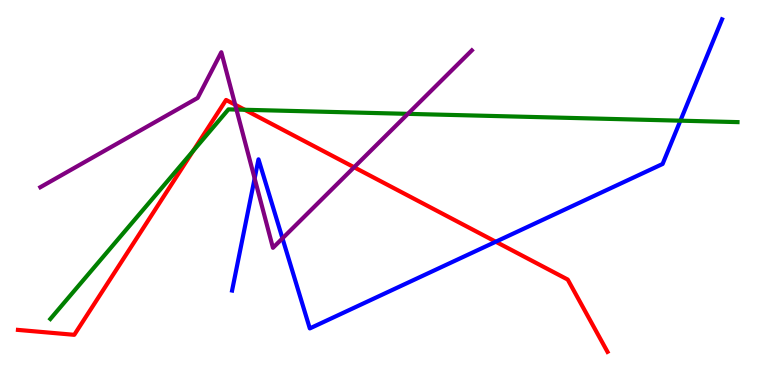[{'lines': ['blue', 'red'], 'intersections': [{'x': 6.4, 'y': 3.72}]}, {'lines': ['green', 'red'], 'intersections': [{'x': 2.49, 'y': 6.08}, {'x': 3.16, 'y': 7.15}]}, {'lines': ['purple', 'red'], 'intersections': [{'x': 3.03, 'y': 7.28}, {'x': 4.57, 'y': 5.66}]}, {'lines': ['blue', 'green'], 'intersections': [{'x': 8.78, 'y': 6.87}]}, {'lines': ['blue', 'purple'], 'intersections': [{'x': 3.29, 'y': 5.37}, {'x': 3.64, 'y': 3.81}]}, {'lines': ['green', 'purple'], 'intersections': [{'x': 3.05, 'y': 7.15}, {'x': 5.26, 'y': 7.04}]}]